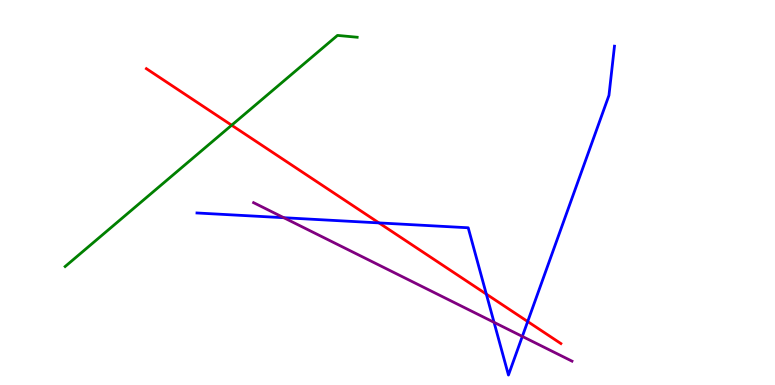[{'lines': ['blue', 'red'], 'intersections': [{'x': 4.89, 'y': 4.21}, {'x': 6.28, 'y': 2.36}, {'x': 6.81, 'y': 1.65}]}, {'lines': ['green', 'red'], 'intersections': [{'x': 2.99, 'y': 6.75}]}, {'lines': ['purple', 'red'], 'intersections': []}, {'lines': ['blue', 'green'], 'intersections': []}, {'lines': ['blue', 'purple'], 'intersections': [{'x': 3.66, 'y': 4.35}, {'x': 6.37, 'y': 1.63}, {'x': 6.74, 'y': 1.26}]}, {'lines': ['green', 'purple'], 'intersections': []}]